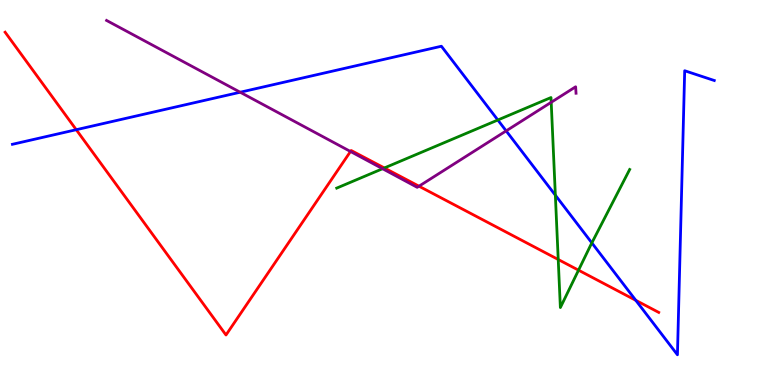[{'lines': ['blue', 'red'], 'intersections': [{'x': 0.984, 'y': 6.63}, {'x': 8.2, 'y': 2.2}]}, {'lines': ['green', 'red'], 'intersections': [{'x': 4.96, 'y': 5.64}, {'x': 7.2, 'y': 3.26}, {'x': 7.46, 'y': 2.98}]}, {'lines': ['purple', 'red'], 'intersections': [{'x': 4.52, 'y': 6.07}, {'x': 5.41, 'y': 5.16}]}, {'lines': ['blue', 'green'], 'intersections': [{'x': 6.42, 'y': 6.88}, {'x': 7.17, 'y': 4.93}, {'x': 7.64, 'y': 3.69}]}, {'lines': ['blue', 'purple'], 'intersections': [{'x': 3.1, 'y': 7.6}, {'x': 6.53, 'y': 6.6}]}, {'lines': ['green', 'purple'], 'intersections': [{'x': 4.94, 'y': 5.62}, {'x': 7.11, 'y': 7.34}]}]